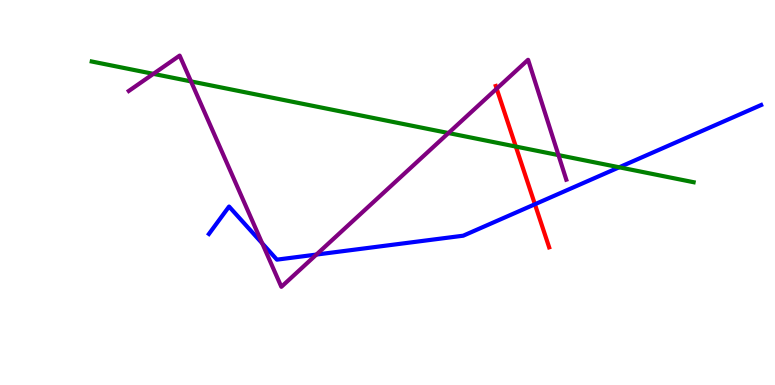[{'lines': ['blue', 'red'], 'intersections': [{'x': 6.9, 'y': 4.69}]}, {'lines': ['green', 'red'], 'intersections': [{'x': 6.66, 'y': 6.19}]}, {'lines': ['purple', 'red'], 'intersections': [{'x': 6.41, 'y': 7.7}]}, {'lines': ['blue', 'green'], 'intersections': [{'x': 7.99, 'y': 5.65}]}, {'lines': ['blue', 'purple'], 'intersections': [{'x': 3.38, 'y': 3.68}, {'x': 4.08, 'y': 3.39}]}, {'lines': ['green', 'purple'], 'intersections': [{'x': 1.98, 'y': 8.08}, {'x': 2.46, 'y': 7.89}, {'x': 5.79, 'y': 6.54}, {'x': 7.21, 'y': 5.97}]}]